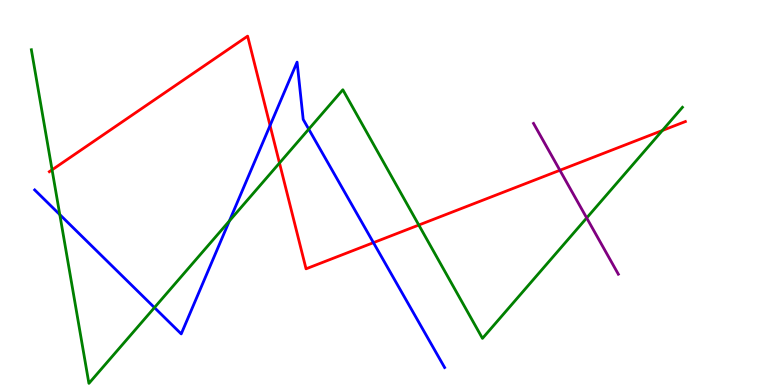[{'lines': ['blue', 'red'], 'intersections': [{'x': 3.48, 'y': 6.74}, {'x': 4.82, 'y': 3.7}]}, {'lines': ['green', 'red'], 'intersections': [{'x': 0.672, 'y': 5.59}, {'x': 3.61, 'y': 5.77}, {'x': 5.4, 'y': 4.15}, {'x': 8.55, 'y': 6.61}]}, {'lines': ['purple', 'red'], 'intersections': [{'x': 7.22, 'y': 5.58}]}, {'lines': ['blue', 'green'], 'intersections': [{'x': 0.772, 'y': 4.43}, {'x': 1.99, 'y': 2.01}, {'x': 2.96, 'y': 4.26}, {'x': 3.98, 'y': 6.64}]}, {'lines': ['blue', 'purple'], 'intersections': []}, {'lines': ['green', 'purple'], 'intersections': [{'x': 7.57, 'y': 4.34}]}]